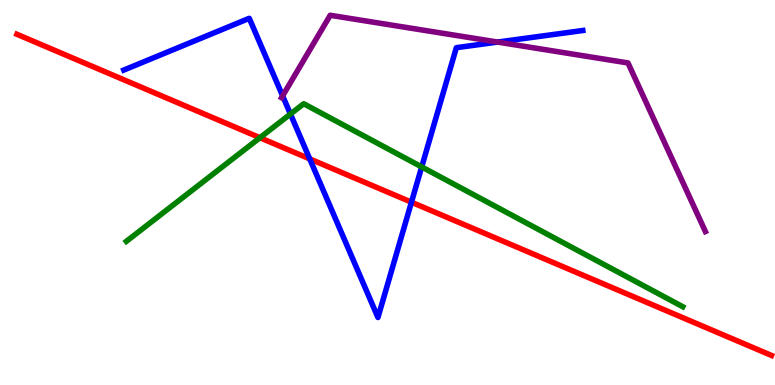[{'lines': ['blue', 'red'], 'intersections': [{'x': 4.0, 'y': 5.87}, {'x': 5.31, 'y': 4.75}]}, {'lines': ['green', 'red'], 'intersections': [{'x': 3.35, 'y': 6.42}]}, {'lines': ['purple', 'red'], 'intersections': []}, {'lines': ['blue', 'green'], 'intersections': [{'x': 3.75, 'y': 7.04}, {'x': 5.44, 'y': 5.66}]}, {'lines': ['blue', 'purple'], 'intersections': [{'x': 3.65, 'y': 7.51}, {'x': 6.42, 'y': 8.91}]}, {'lines': ['green', 'purple'], 'intersections': []}]